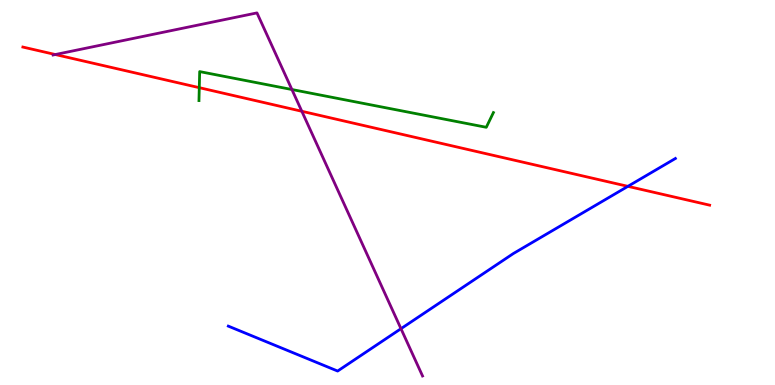[{'lines': ['blue', 'red'], 'intersections': [{'x': 8.1, 'y': 5.16}]}, {'lines': ['green', 'red'], 'intersections': [{'x': 2.57, 'y': 7.72}]}, {'lines': ['purple', 'red'], 'intersections': [{'x': 0.714, 'y': 8.58}, {'x': 3.89, 'y': 7.11}]}, {'lines': ['blue', 'green'], 'intersections': []}, {'lines': ['blue', 'purple'], 'intersections': [{'x': 5.17, 'y': 1.46}]}, {'lines': ['green', 'purple'], 'intersections': [{'x': 3.77, 'y': 7.67}]}]